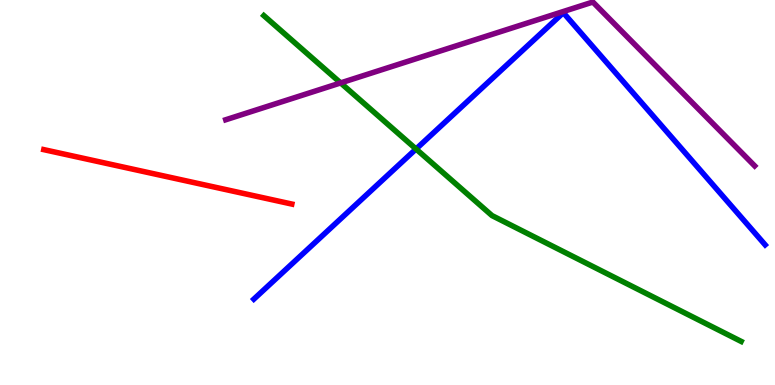[{'lines': ['blue', 'red'], 'intersections': []}, {'lines': ['green', 'red'], 'intersections': []}, {'lines': ['purple', 'red'], 'intersections': []}, {'lines': ['blue', 'green'], 'intersections': [{'x': 5.37, 'y': 6.13}]}, {'lines': ['blue', 'purple'], 'intersections': []}, {'lines': ['green', 'purple'], 'intersections': [{'x': 4.4, 'y': 7.85}]}]